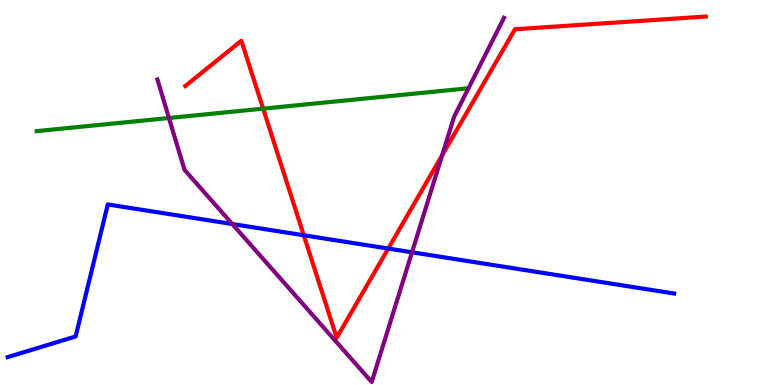[{'lines': ['blue', 'red'], 'intersections': [{'x': 3.92, 'y': 3.89}, {'x': 5.01, 'y': 3.54}]}, {'lines': ['green', 'red'], 'intersections': [{'x': 3.4, 'y': 7.18}]}, {'lines': ['purple', 'red'], 'intersections': [{'x': 5.7, 'y': 5.97}]}, {'lines': ['blue', 'green'], 'intersections': []}, {'lines': ['blue', 'purple'], 'intersections': [{'x': 3.0, 'y': 4.18}, {'x': 5.32, 'y': 3.45}]}, {'lines': ['green', 'purple'], 'intersections': [{'x': 2.18, 'y': 6.94}]}]